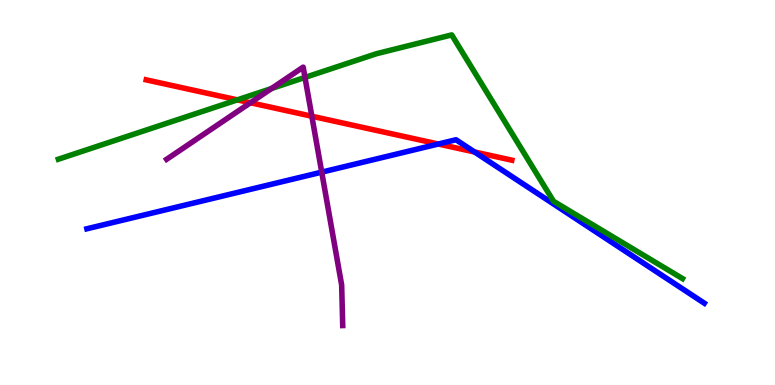[{'lines': ['blue', 'red'], 'intersections': [{'x': 5.66, 'y': 6.26}, {'x': 6.12, 'y': 6.05}]}, {'lines': ['green', 'red'], 'intersections': [{'x': 3.06, 'y': 7.41}]}, {'lines': ['purple', 'red'], 'intersections': [{'x': 3.23, 'y': 7.33}, {'x': 4.02, 'y': 6.98}]}, {'lines': ['blue', 'green'], 'intersections': []}, {'lines': ['blue', 'purple'], 'intersections': [{'x': 4.15, 'y': 5.53}]}, {'lines': ['green', 'purple'], 'intersections': [{'x': 3.5, 'y': 7.7}, {'x': 3.94, 'y': 7.99}]}]